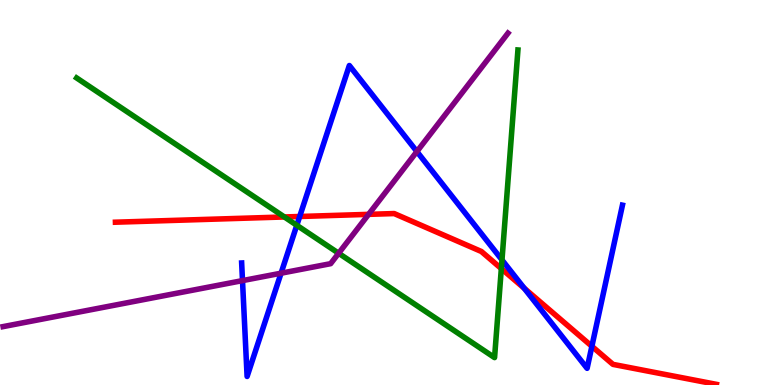[{'lines': ['blue', 'red'], 'intersections': [{'x': 3.87, 'y': 4.38}, {'x': 6.76, 'y': 2.51}, {'x': 7.64, 'y': 1.01}]}, {'lines': ['green', 'red'], 'intersections': [{'x': 3.67, 'y': 4.36}, {'x': 6.47, 'y': 3.02}]}, {'lines': ['purple', 'red'], 'intersections': [{'x': 4.76, 'y': 4.43}]}, {'lines': ['blue', 'green'], 'intersections': [{'x': 3.83, 'y': 4.15}, {'x': 6.48, 'y': 3.25}]}, {'lines': ['blue', 'purple'], 'intersections': [{'x': 3.13, 'y': 2.71}, {'x': 3.63, 'y': 2.9}, {'x': 5.38, 'y': 6.06}]}, {'lines': ['green', 'purple'], 'intersections': [{'x': 4.37, 'y': 3.42}]}]